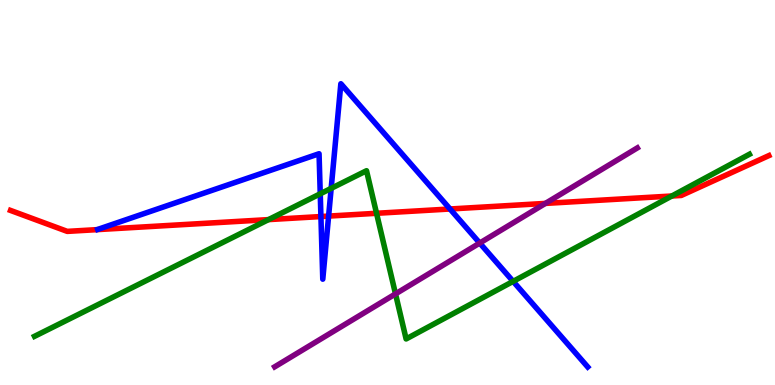[{'lines': ['blue', 'red'], 'intersections': [{'x': 4.14, 'y': 4.38}, {'x': 4.24, 'y': 4.39}, {'x': 5.81, 'y': 4.57}]}, {'lines': ['green', 'red'], 'intersections': [{'x': 3.46, 'y': 4.3}, {'x': 4.86, 'y': 4.46}, {'x': 8.67, 'y': 4.91}]}, {'lines': ['purple', 'red'], 'intersections': [{'x': 7.04, 'y': 4.72}]}, {'lines': ['blue', 'green'], 'intersections': [{'x': 4.13, 'y': 4.97}, {'x': 4.27, 'y': 5.11}, {'x': 6.62, 'y': 2.69}]}, {'lines': ['blue', 'purple'], 'intersections': [{'x': 6.19, 'y': 3.69}]}, {'lines': ['green', 'purple'], 'intersections': [{'x': 5.1, 'y': 2.37}]}]